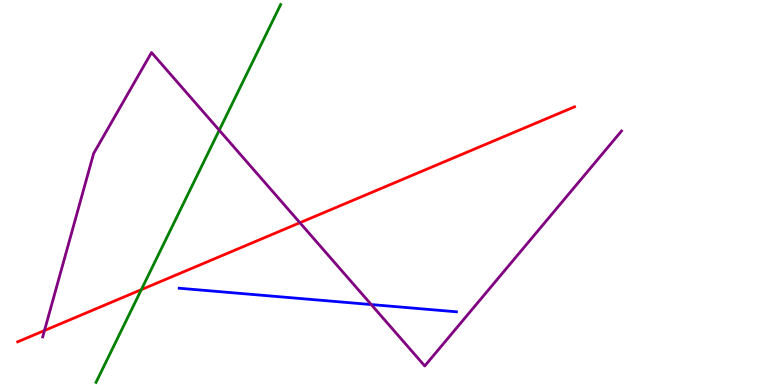[{'lines': ['blue', 'red'], 'intersections': []}, {'lines': ['green', 'red'], 'intersections': [{'x': 1.82, 'y': 2.48}]}, {'lines': ['purple', 'red'], 'intersections': [{'x': 0.574, 'y': 1.42}, {'x': 3.87, 'y': 4.21}]}, {'lines': ['blue', 'green'], 'intersections': []}, {'lines': ['blue', 'purple'], 'intersections': [{'x': 4.79, 'y': 2.09}]}, {'lines': ['green', 'purple'], 'intersections': [{'x': 2.83, 'y': 6.62}]}]